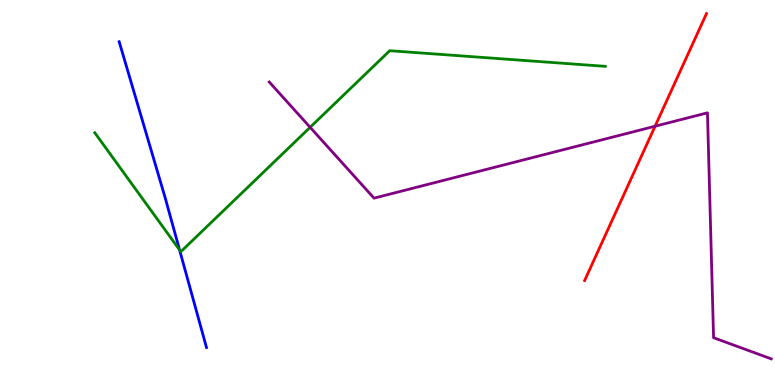[{'lines': ['blue', 'red'], 'intersections': []}, {'lines': ['green', 'red'], 'intersections': []}, {'lines': ['purple', 'red'], 'intersections': [{'x': 8.45, 'y': 6.72}]}, {'lines': ['blue', 'green'], 'intersections': [{'x': 2.32, 'y': 3.51}]}, {'lines': ['blue', 'purple'], 'intersections': []}, {'lines': ['green', 'purple'], 'intersections': [{'x': 4.0, 'y': 6.69}]}]